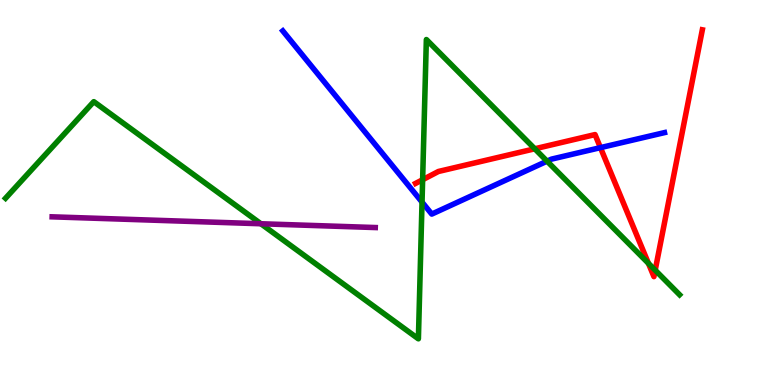[{'lines': ['blue', 'red'], 'intersections': [{'x': 7.75, 'y': 6.17}]}, {'lines': ['green', 'red'], 'intersections': [{'x': 5.45, 'y': 5.33}, {'x': 6.9, 'y': 6.14}, {'x': 8.37, 'y': 3.16}, {'x': 8.45, 'y': 2.98}]}, {'lines': ['purple', 'red'], 'intersections': []}, {'lines': ['blue', 'green'], 'intersections': [{'x': 5.45, 'y': 4.75}, {'x': 7.06, 'y': 5.81}]}, {'lines': ['blue', 'purple'], 'intersections': []}, {'lines': ['green', 'purple'], 'intersections': [{'x': 3.37, 'y': 4.19}]}]